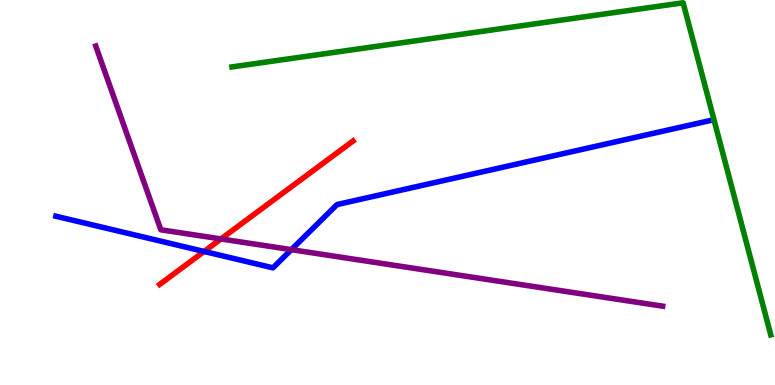[{'lines': ['blue', 'red'], 'intersections': [{'x': 2.63, 'y': 3.47}]}, {'lines': ['green', 'red'], 'intersections': []}, {'lines': ['purple', 'red'], 'intersections': [{'x': 2.85, 'y': 3.79}]}, {'lines': ['blue', 'green'], 'intersections': []}, {'lines': ['blue', 'purple'], 'intersections': [{'x': 3.76, 'y': 3.52}]}, {'lines': ['green', 'purple'], 'intersections': []}]